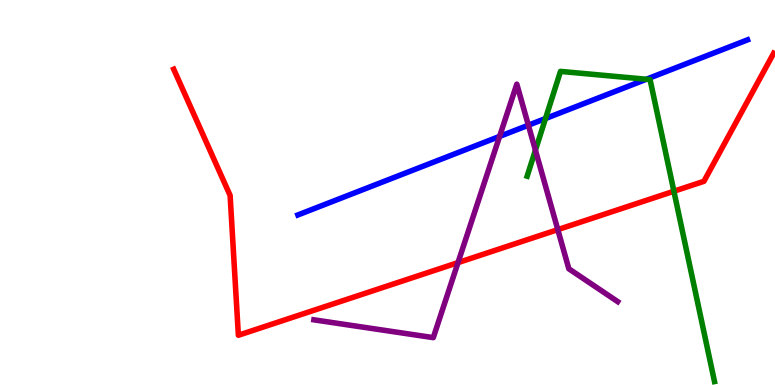[{'lines': ['blue', 'red'], 'intersections': []}, {'lines': ['green', 'red'], 'intersections': [{'x': 8.7, 'y': 5.03}]}, {'lines': ['purple', 'red'], 'intersections': [{'x': 5.91, 'y': 3.18}, {'x': 7.2, 'y': 4.04}]}, {'lines': ['blue', 'green'], 'intersections': [{'x': 7.04, 'y': 6.92}, {'x': 8.34, 'y': 7.94}]}, {'lines': ['blue', 'purple'], 'intersections': [{'x': 6.45, 'y': 6.46}, {'x': 6.82, 'y': 6.75}]}, {'lines': ['green', 'purple'], 'intersections': [{'x': 6.91, 'y': 6.1}]}]